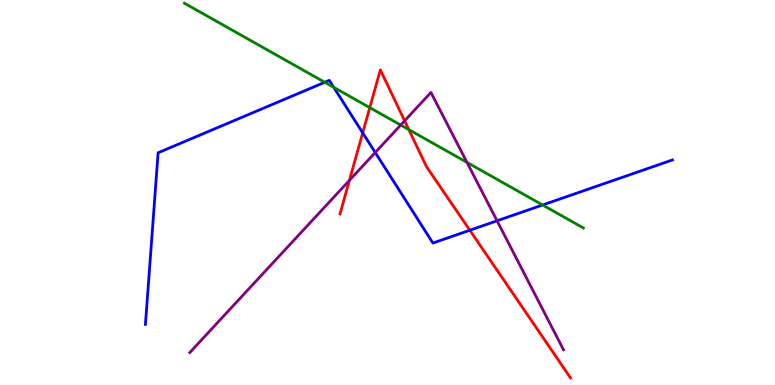[{'lines': ['blue', 'red'], 'intersections': [{'x': 4.68, 'y': 6.55}, {'x': 6.06, 'y': 4.02}]}, {'lines': ['green', 'red'], 'intersections': [{'x': 4.77, 'y': 7.2}, {'x': 5.28, 'y': 6.63}]}, {'lines': ['purple', 'red'], 'intersections': [{'x': 4.51, 'y': 5.31}, {'x': 5.22, 'y': 6.86}]}, {'lines': ['blue', 'green'], 'intersections': [{'x': 4.19, 'y': 7.86}, {'x': 4.31, 'y': 7.73}, {'x': 7.0, 'y': 4.68}]}, {'lines': ['blue', 'purple'], 'intersections': [{'x': 4.84, 'y': 6.04}, {'x': 6.41, 'y': 4.27}]}, {'lines': ['green', 'purple'], 'intersections': [{'x': 5.17, 'y': 6.75}, {'x': 6.03, 'y': 5.78}]}]